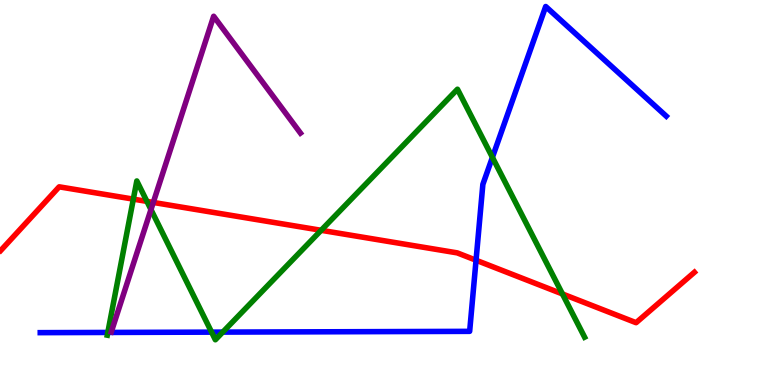[{'lines': ['blue', 'red'], 'intersections': [{'x': 6.14, 'y': 3.24}]}, {'lines': ['green', 'red'], 'intersections': [{'x': 1.72, 'y': 4.83}, {'x': 1.9, 'y': 4.77}, {'x': 4.14, 'y': 4.02}, {'x': 7.26, 'y': 2.36}]}, {'lines': ['purple', 'red'], 'intersections': [{'x': 1.98, 'y': 4.74}]}, {'lines': ['blue', 'green'], 'intersections': [{'x': 1.39, 'y': 1.36}, {'x': 2.73, 'y': 1.37}, {'x': 2.87, 'y': 1.37}, {'x': 6.35, 'y': 5.91}]}, {'lines': ['blue', 'purple'], 'intersections': []}, {'lines': ['green', 'purple'], 'intersections': [{'x': 1.95, 'y': 4.56}]}]